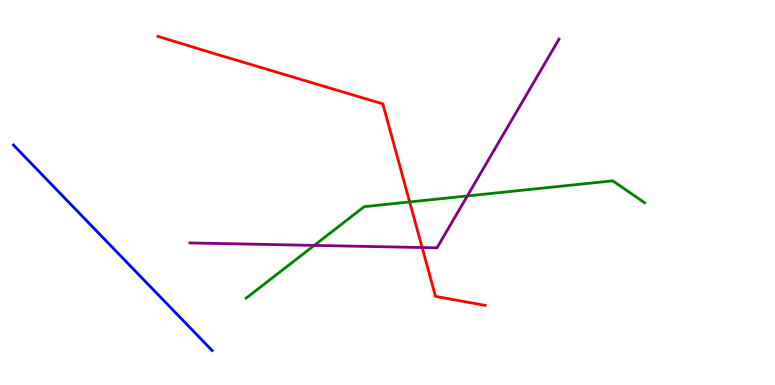[{'lines': ['blue', 'red'], 'intersections': []}, {'lines': ['green', 'red'], 'intersections': [{'x': 5.29, 'y': 4.75}]}, {'lines': ['purple', 'red'], 'intersections': [{'x': 5.45, 'y': 3.57}]}, {'lines': ['blue', 'green'], 'intersections': []}, {'lines': ['blue', 'purple'], 'intersections': []}, {'lines': ['green', 'purple'], 'intersections': [{'x': 4.05, 'y': 3.63}, {'x': 6.03, 'y': 4.91}]}]